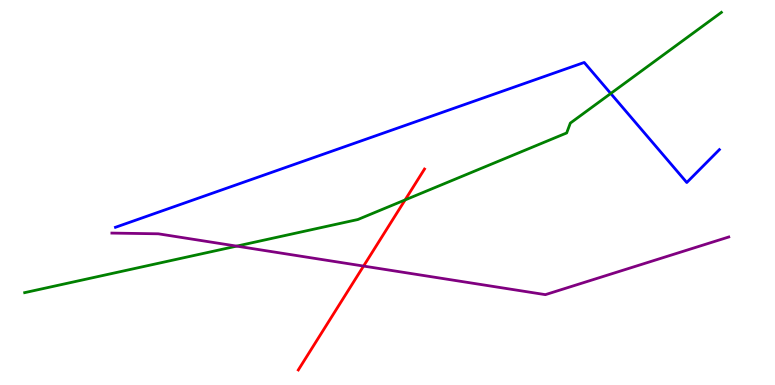[{'lines': ['blue', 'red'], 'intersections': []}, {'lines': ['green', 'red'], 'intersections': [{'x': 5.23, 'y': 4.81}]}, {'lines': ['purple', 'red'], 'intersections': [{'x': 4.69, 'y': 3.09}]}, {'lines': ['blue', 'green'], 'intersections': [{'x': 7.88, 'y': 7.57}]}, {'lines': ['blue', 'purple'], 'intersections': []}, {'lines': ['green', 'purple'], 'intersections': [{'x': 3.05, 'y': 3.61}]}]